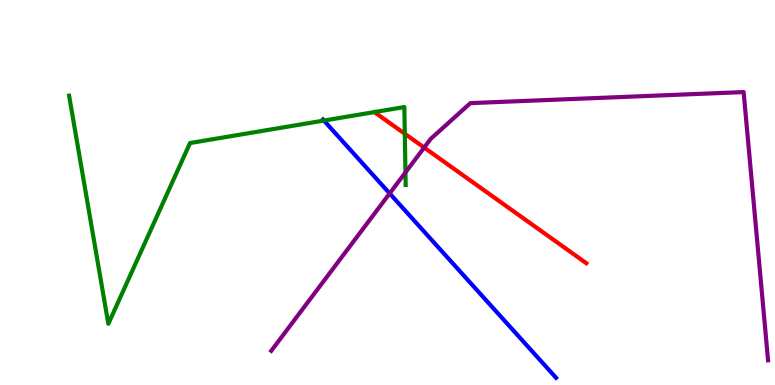[{'lines': ['blue', 'red'], 'intersections': []}, {'lines': ['green', 'red'], 'intersections': [{'x': 5.22, 'y': 6.53}]}, {'lines': ['purple', 'red'], 'intersections': [{'x': 5.47, 'y': 6.17}]}, {'lines': ['blue', 'green'], 'intersections': [{'x': 4.18, 'y': 6.87}]}, {'lines': ['blue', 'purple'], 'intersections': [{'x': 5.03, 'y': 4.98}]}, {'lines': ['green', 'purple'], 'intersections': [{'x': 5.23, 'y': 5.52}]}]